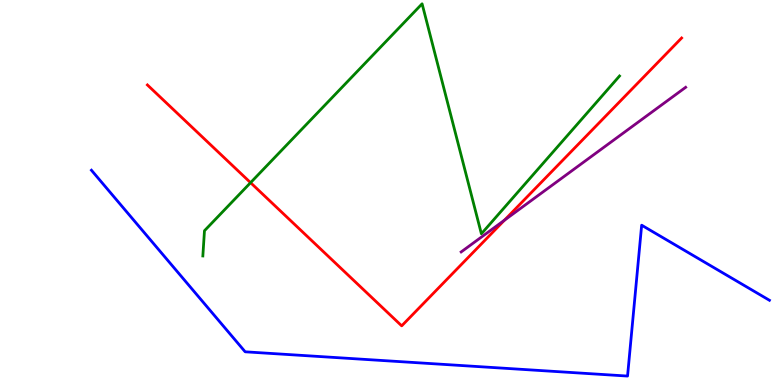[{'lines': ['blue', 'red'], 'intersections': []}, {'lines': ['green', 'red'], 'intersections': [{'x': 3.23, 'y': 5.26}]}, {'lines': ['purple', 'red'], 'intersections': [{'x': 6.51, 'y': 4.28}]}, {'lines': ['blue', 'green'], 'intersections': []}, {'lines': ['blue', 'purple'], 'intersections': []}, {'lines': ['green', 'purple'], 'intersections': []}]